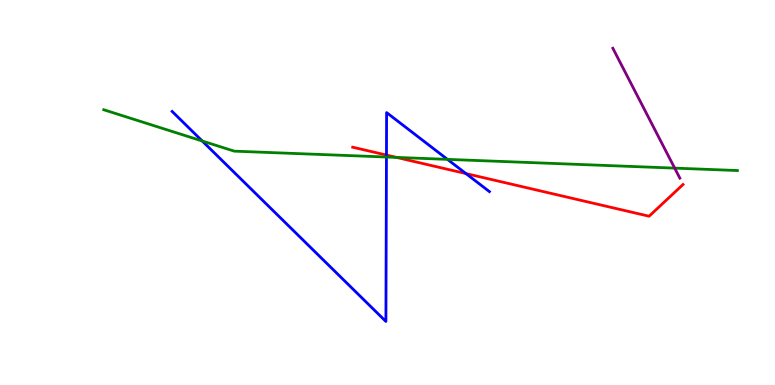[{'lines': ['blue', 'red'], 'intersections': [{'x': 4.99, 'y': 5.97}, {'x': 6.01, 'y': 5.49}]}, {'lines': ['green', 'red'], 'intersections': [{'x': 5.12, 'y': 5.91}]}, {'lines': ['purple', 'red'], 'intersections': []}, {'lines': ['blue', 'green'], 'intersections': [{'x': 2.61, 'y': 6.34}, {'x': 4.99, 'y': 5.92}, {'x': 5.77, 'y': 5.86}]}, {'lines': ['blue', 'purple'], 'intersections': []}, {'lines': ['green', 'purple'], 'intersections': [{'x': 8.71, 'y': 5.63}]}]